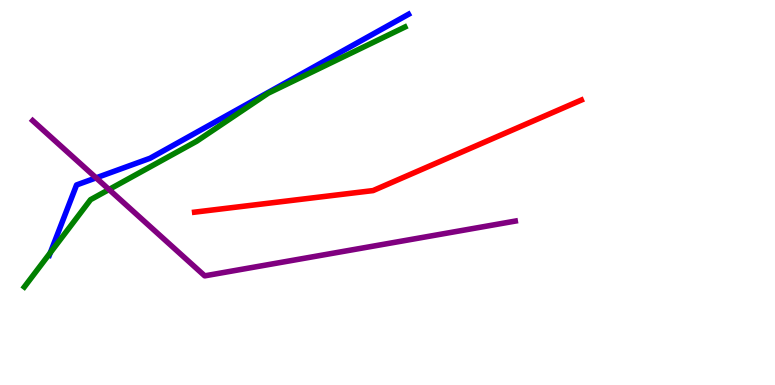[{'lines': ['blue', 'red'], 'intersections': []}, {'lines': ['green', 'red'], 'intersections': []}, {'lines': ['purple', 'red'], 'intersections': []}, {'lines': ['blue', 'green'], 'intersections': [{'x': 0.649, 'y': 3.44}]}, {'lines': ['blue', 'purple'], 'intersections': [{'x': 1.24, 'y': 5.38}]}, {'lines': ['green', 'purple'], 'intersections': [{'x': 1.41, 'y': 5.08}]}]